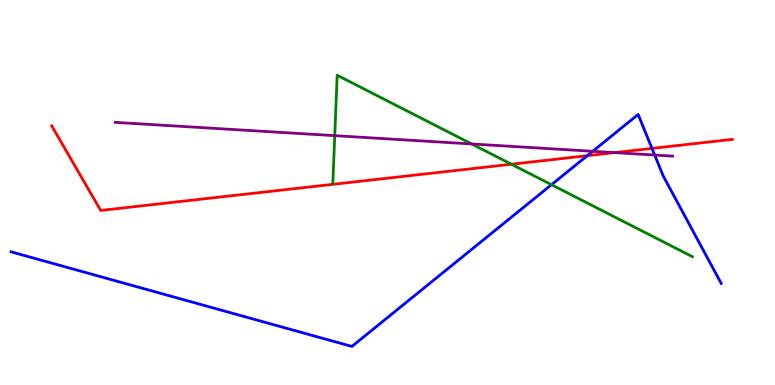[{'lines': ['blue', 'red'], 'intersections': [{'x': 7.58, 'y': 5.96}, {'x': 8.41, 'y': 6.15}]}, {'lines': ['green', 'red'], 'intersections': [{'x': 6.6, 'y': 5.73}]}, {'lines': ['purple', 'red'], 'intersections': [{'x': 7.93, 'y': 6.04}]}, {'lines': ['blue', 'green'], 'intersections': [{'x': 7.12, 'y': 5.2}]}, {'lines': ['blue', 'purple'], 'intersections': [{'x': 7.65, 'y': 6.07}, {'x': 8.45, 'y': 5.97}]}, {'lines': ['green', 'purple'], 'intersections': [{'x': 4.32, 'y': 6.48}, {'x': 6.09, 'y': 6.26}]}]